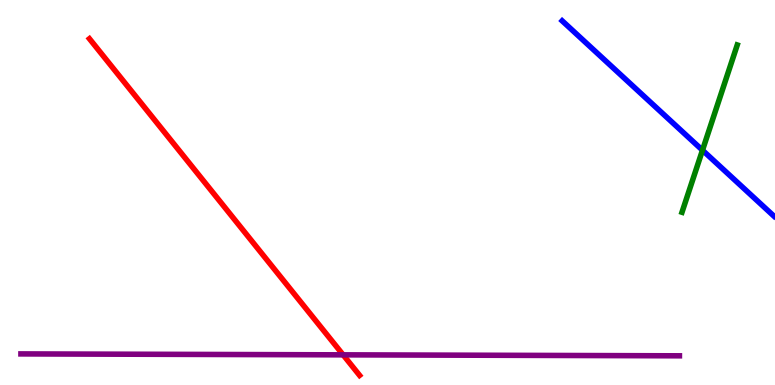[{'lines': ['blue', 'red'], 'intersections': []}, {'lines': ['green', 'red'], 'intersections': []}, {'lines': ['purple', 'red'], 'intersections': [{'x': 4.43, 'y': 0.783}]}, {'lines': ['blue', 'green'], 'intersections': [{'x': 9.06, 'y': 6.1}]}, {'lines': ['blue', 'purple'], 'intersections': []}, {'lines': ['green', 'purple'], 'intersections': []}]